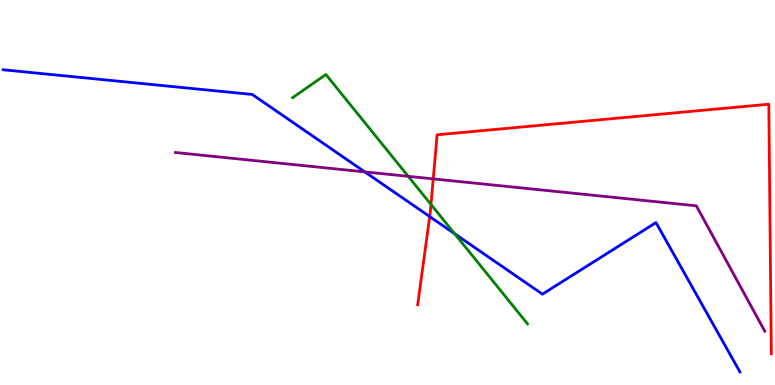[{'lines': ['blue', 'red'], 'intersections': [{'x': 5.54, 'y': 4.37}]}, {'lines': ['green', 'red'], 'intersections': [{'x': 5.56, 'y': 4.69}]}, {'lines': ['purple', 'red'], 'intersections': [{'x': 5.59, 'y': 5.35}]}, {'lines': ['blue', 'green'], 'intersections': [{'x': 5.87, 'y': 3.93}]}, {'lines': ['blue', 'purple'], 'intersections': [{'x': 4.71, 'y': 5.54}]}, {'lines': ['green', 'purple'], 'intersections': [{'x': 5.27, 'y': 5.42}]}]